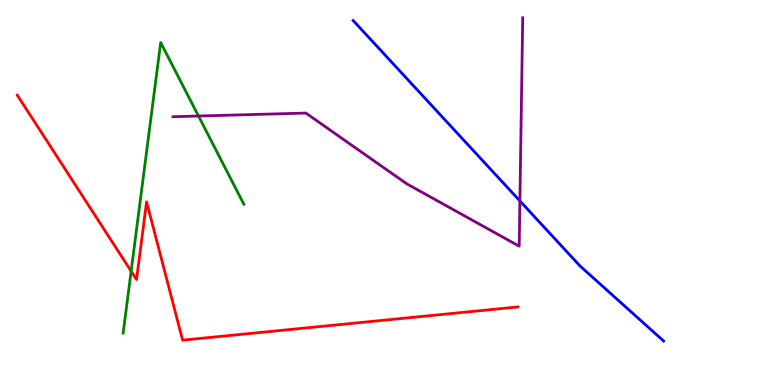[{'lines': ['blue', 'red'], 'intersections': []}, {'lines': ['green', 'red'], 'intersections': [{'x': 1.69, 'y': 2.96}]}, {'lines': ['purple', 'red'], 'intersections': []}, {'lines': ['blue', 'green'], 'intersections': []}, {'lines': ['blue', 'purple'], 'intersections': [{'x': 6.71, 'y': 4.78}]}, {'lines': ['green', 'purple'], 'intersections': [{'x': 2.56, 'y': 6.99}]}]